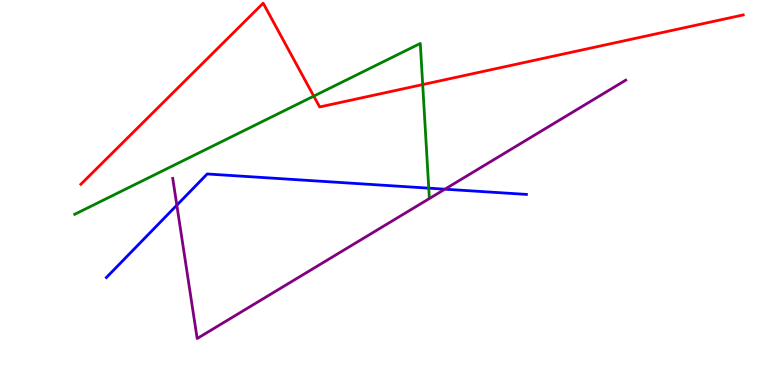[{'lines': ['blue', 'red'], 'intersections': []}, {'lines': ['green', 'red'], 'intersections': [{'x': 4.05, 'y': 7.5}, {'x': 5.45, 'y': 7.8}]}, {'lines': ['purple', 'red'], 'intersections': []}, {'lines': ['blue', 'green'], 'intersections': [{'x': 5.53, 'y': 5.11}]}, {'lines': ['blue', 'purple'], 'intersections': [{'x': 2.28, 'y': 4.67}, {'x': 5.74, 'y': 5.09}]}, {'lines': ['green', 'purple'], 'intersections': []}]